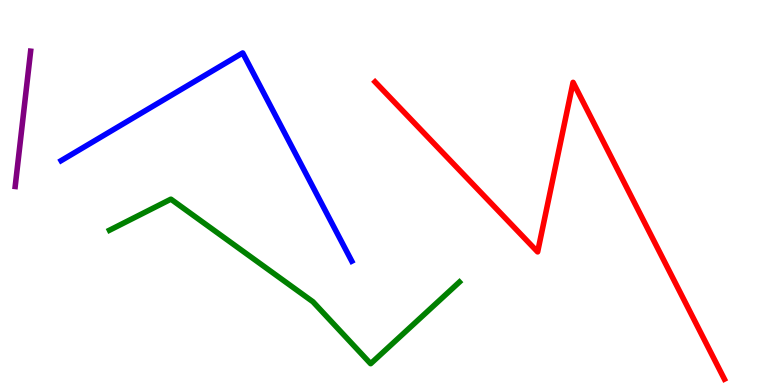[{'lines': ['blue', 'red'], 'intersections': []}, {'lines': ['green', 'red'], 'intersections': []}, {'lines': ['purple', 'red'], 'intersections': []}, {'lines': ['blue', 'green'], 'intersections': []}, {'lines': ['blue', 'purple'], 'intersections': []}, {'lines': ['green', 'purple'], 'intersections': []}]